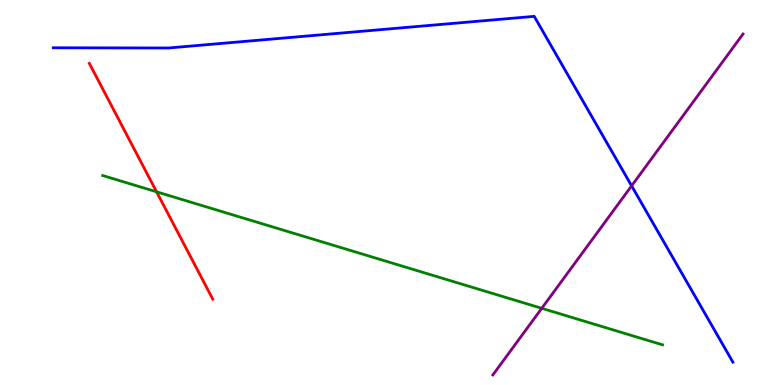[{'lines': ['blue', 'red'], 'intersections': []}, {'lines': ['green', 'red'], 'intersections': [{'x': 2.02, 'y': 5.02}]}, {'lines': ['purple', 'red'], 'intersections': []}, {'lines': ['blue', 'green'], 'intersections': []}, {'lines': ['blue', 'purple'], 'intersections': [{'x': 8.15, 'y': 5.17}]}, {'lines': ['green', 'purple'], 'intersections': [{'x': 6.99, 'y': 1.99}]}]